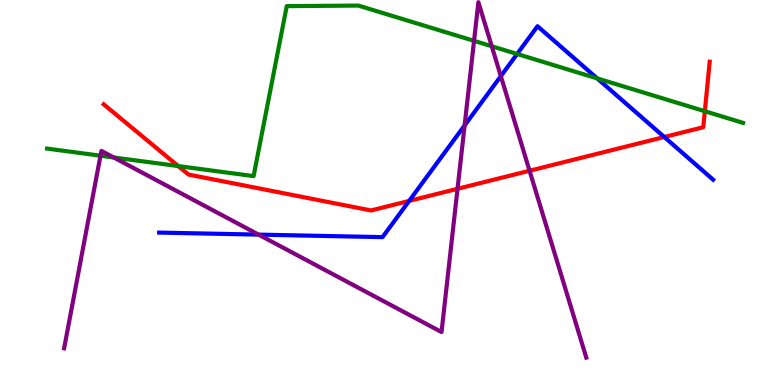[{'lines': ['blue', 'red'], 'intersections': [{'x': 5.28, 'y': 4.78}, {'x': 8.57, 'y': 6.44}]}, {'lines': ['green', 'red'], 'intersections': [{'x': 2.3, 'y': 5.69}, {'x': 9.09, 'y': 7.11}]}, {'lines': ['purple', 'red'], 'intersections': [{'x': 5.9, 'y': 5.1}, {'x': 6.83, 'y': 5.56}]}, {'lines': ['blue', 'green'], 'intersections': [{'x': 6.67, 'y': 8.6}, {'x': 7.71, 'y': 7.96}]}, {'lines': ['blue', 'purple'], 'intersections': [{'x': 3.34, 'y': 3.91}, {'x': 6.0, 'y': 6.74}, {'x': 6.46, 'y': 8.02}]}, {'lines': ['green', 'purple'], 'intersections': [{'x': 1.3, 'y': 5.96}, {'x': 1.47, 'y': 5.91}, {'x': 6.12, 'y': 8.94}, {'x': 6.35, 'y': 8.8}]}]